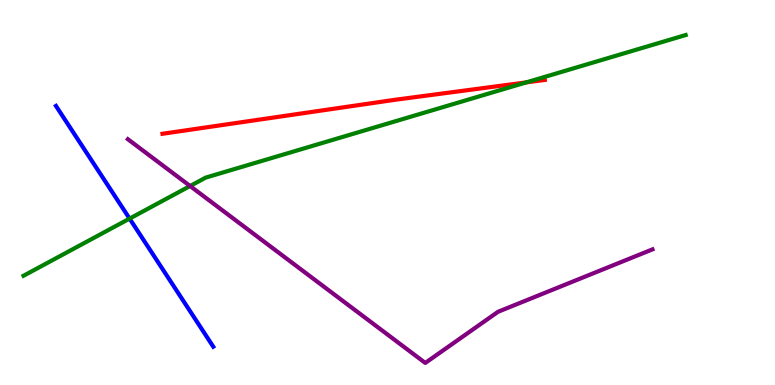[{'lines': ['blue', 'red'], 'intersections': []}, {'lines': ['green', 'red'], 'intersections': [{'x': 6.79, 'y': 7.86}]}, {'lines': ['purple', 'red'], 'intersections': []}, {'lines': ['blue', 'green'], 'intersections': [{'x': 1.67, 'y': 4.32}]}, {'lines': ['blue', 'purple'], 'intersections': []}, {'lines': ['green', 'purple'], 'intersections': [{'x': 2.45, 'y': 5.17}]}]